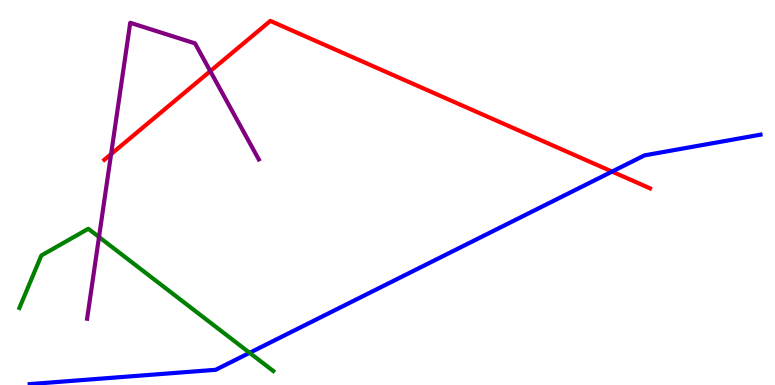[{'lines': ['blue', 'red'], 'intersections': [{'x': 7.9, 'y': 5.54}]}, {'lines': ['green', 'red'], 'intersections': []}, {'lines': ['purple', 'red'], 'intersections': [{'x': 1.43, 'y': 6.0}, {'x': 2.71, 'y': 8.15}]}, {'lines': ['blue', 'green'], 'intersections': [{'x': 3.22, 'y': 0.836}]}, {'lines': ['blue', 'purple'], 'intersections': []}, {'lines': ['green', 'purple'], 'intersections': [{'x': 1.28, 'y': 3.84}]}]